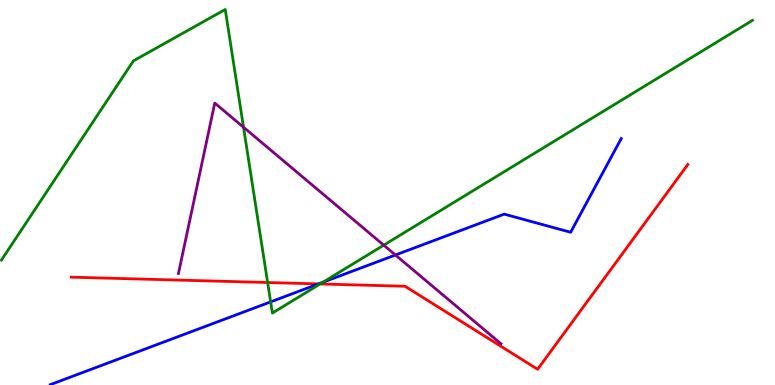[{'lines': ['blue', 'red'], 'intersections': [{'x': 4.11, 'y': 2.63}]}, {'lines': ['green', 'red'], 'intersections': [{'x': 3.45, 'y': 2.66}, {'x': 4.13, 'y': 2.62}]}, {'lines': ['purple', 'red'], 'intersections': []}, {'lines': ['blue', 'green'], 'intersections': [{'x': 3.49, 'y': 2.16}, {'x': 4.17, 'y': 2.67}]}, {'lines': ['blue', 'purple'], 'intersections': [{'x': 5.1, 'y': 3.38}]}, {'lines': ['green', 'purple'], 'intersections': [{'x': 3.14, 'y': 6.7}, {'x': 4.95, 'y': 3.63}]}]